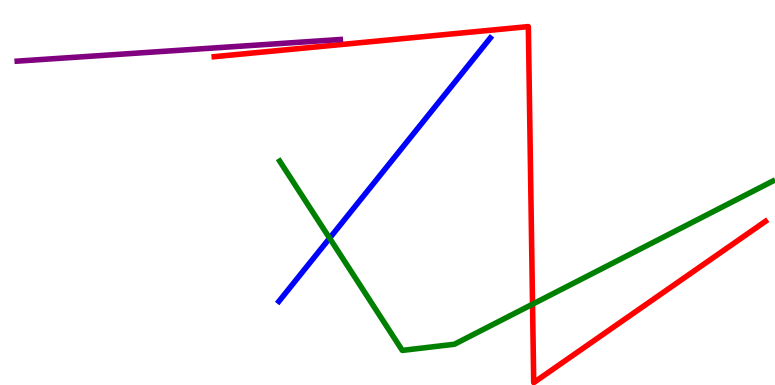[{'lines': ['blue', 'red'], 'intersections': []}, {'lines': ['green', 'red'], 'intersections': [{'x': 6.87, 'y': 2.1}]}, {'lines': ['purple', 'red'], 'intersections': []}, {'lines': ['blue', 'green'], 'intersections': [{'x': 4.25, 'y': 3.81}]}, {'lines': ['blue', 'purple'], 'intersections': []}, {'lines': ['green', 'purple'], 'intersections': []}]